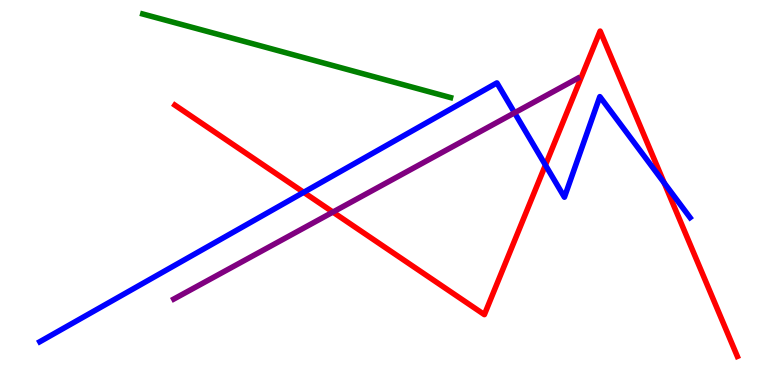[{'lines': ['blue', 'red'], 'intersections': [{'x': 3.92, 'y': 5.0}, {'x': 7.04, 'y': 5.71}, {'x': 8.57, 'y': 5.25}]}, {'lines': ['green', 'red'], 'intersections': []}, {'lines': ['purple', 'red'], 'intersections': [{'x': 4.3, 'y': 4.49}]}, {'lines': ['blue', 'green'], 'intersections': []}, {'lines': ['blue', 'purple'], 'intersections': [{'x': 6.64, 'y': 7.07}]}, {'lines': ['green', 'purple'], 'intersections': []}]